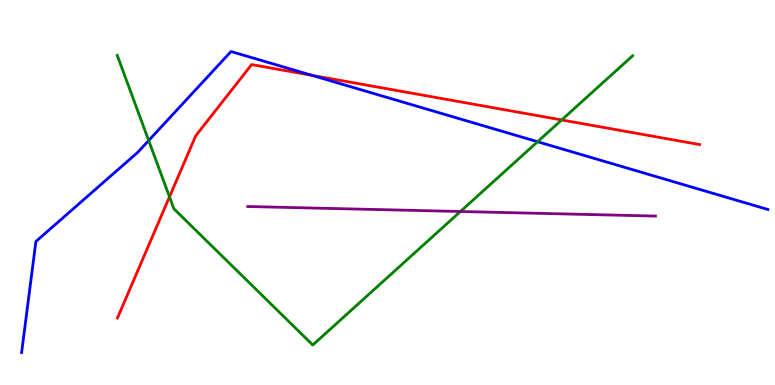[{'lines': ['blue', 'red'], 'intersections': [{'x': 4.03, 'y': 8.04}]}, {'lines': ['green', 'red'], 'intersections': [{'x': 2.19, 'y': 4.89}, {'x': 7.25, 'y': 6.88}]}, {'lines': ['purple', 'red'], 'intersections': []}, {'lines': ['blue', 'green'], 'intersections': [{'x': 1.92, 'y': 6.35}, {'x': 6.94, 'y': 6.32}]}, {'lines': ['blue', 'purple'], 'intersections': []}, {'lines': ['green', 'purple'], 'intersections': [{'x': 5.94, 'y': 4.51}]}]